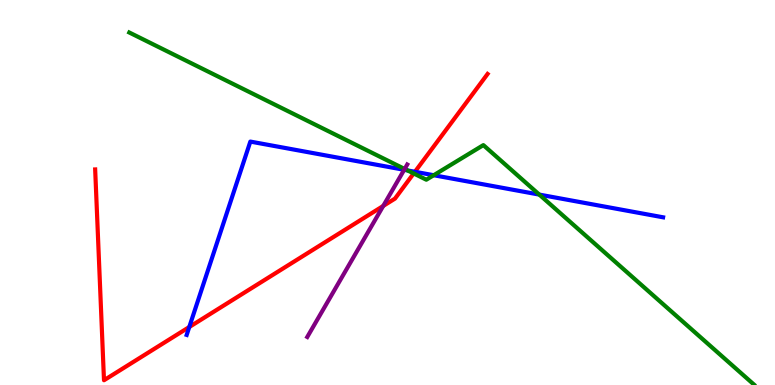[{'lines': ['blue', 'red'], 'intersections': [{'x': 2.44, 'y': 1.51}, {'x': 5.35, 'y': 5.54}]}, {'lines': ['green', 'red'], 'intersections': [{'x': 5.34, 'y': 5.49}]}, {'lines': ['purple', 'red'], 'intersections': [{'x': 4.94, 'y': 4.65}]}, {'lines': ['blue', 'green'], 'intersections': [{'x': 5.26, 'y': 5.57}, {'x': 5.6, 'y': 5.45}, {'x': 6.96, 'y': 4.95}]}, {'lines': ['blue', 'purple'], 'intersections': [{'x': 5.22, 'y': 5.59}]}, {'lines': ['green', 'purple'], 'intersections': [{'x': 5.22, 'y': 5.61}]}]